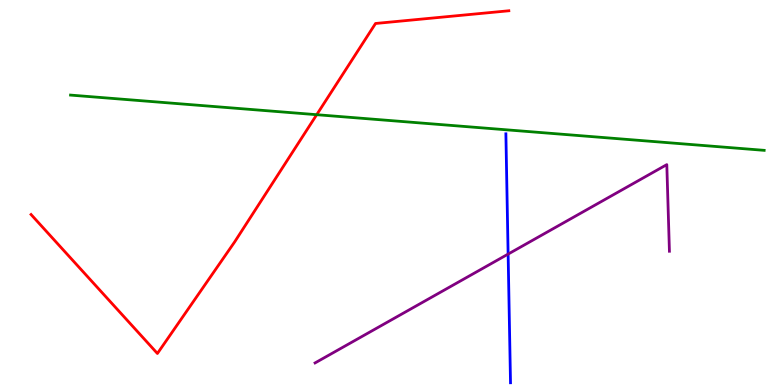[{'lines': ['blue', 'red'], 'intersections': []}, {'lines': ['green', 'red'], 'intersections': [{'x': 4.09, 'y': 7.02}]}, {'lines': ['purple', 'red'], 'intersections': []}, {'lines': ['blue', 'green'], 'intersections': []}, {'lines': ['blue', 'purple'], 'intersections': [{'x': 6.56, 'y': 3.4}]}, {'lines': ['green', 'purple'], 'intersections': []}]